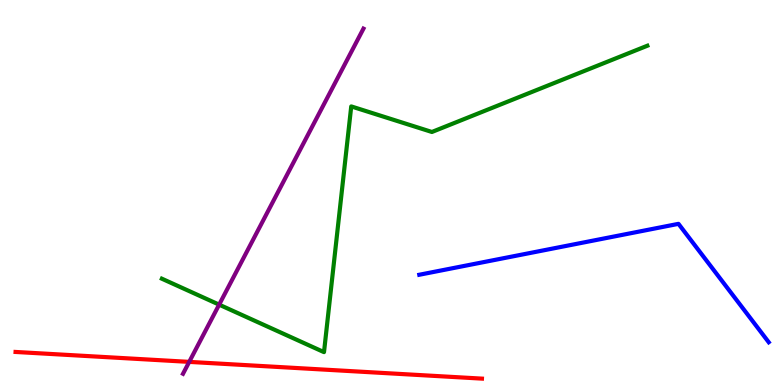[{'lines': ['blue', 'red'], 'intersections': []}, {'lines': ['green', 'red'], 'intersections': []}, {'lines': ['purple', 'red'], 'intersections': [{'x': 2.44, 'y': 0.6}]}, {'lines': ['blue', 'green'], 'intersections': []}, {'lines': ['blue', 'purple'], 'intersections': []}, {'lines': ['green', 'purple'], 'intersections': [{'x': 2.83, 'y': 2.09}]}]